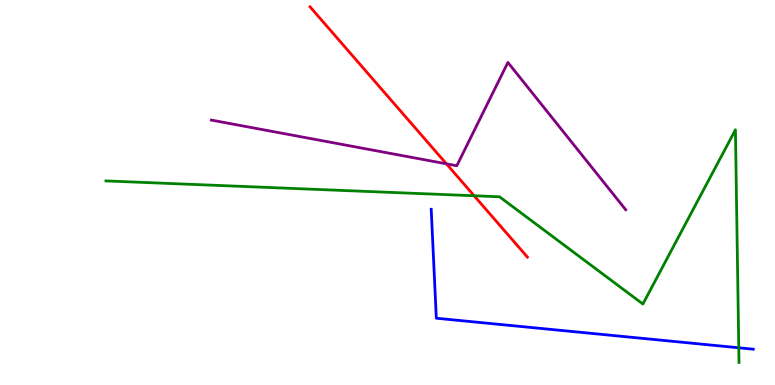[{'lines': ['blue', 'red'], 'intersections': []}, {'lines': ['green', 'red'], 'intersections': [{'x': 6.12, 'y': 4.92}]}, {'lines': ['purple', 'red'], 'intersections': [{'x': 5.76, 'y': 5.74}]}, {'lines': ['blue', 'green'], 'intersections': [{'x': 9.53, 'y': 0.967}]}, {'lines': ['blue', 'purple'], 'intersections': []}, {'lines': ['green', 'purple'], 'intersections': []}]